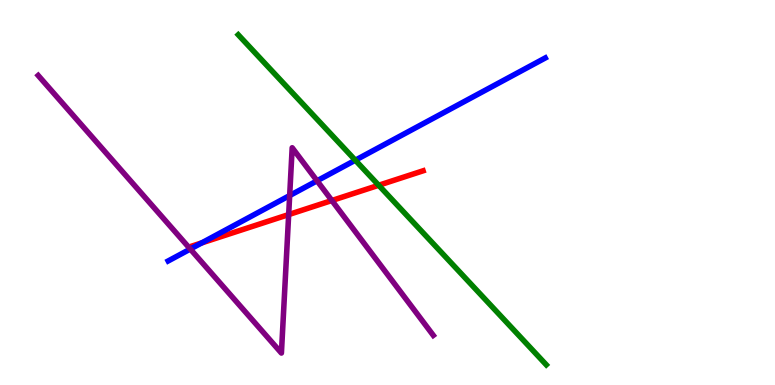[{'lines': ['blue', 'red'], 'intersections': [{'x': 2.6, 'y': 3.69}]}, {'lines': ['green', 'red'], 'intersections': [{'x': 4.89, 'y': 5.19}]}, {'lines': ['purple', 'red'], 'intersections': [{'x': 3.72, 'y': 4.43}, {'x': 4.28, 'y': 4.79}]}, {'lines': ['blue', 'green'], 'intersections': [{'x': 4.58, 'y': 5.84}]}, {'lines': ['blue', 'purple'], 'intersections': [{'x': 2.46, 'y': 3.53}, {'x': 3.74, 'y': 4.92}, {'x': 4.09, 'y': 5.3}]}, {'lines': ['green', 'purple'], 'intersections': []}]